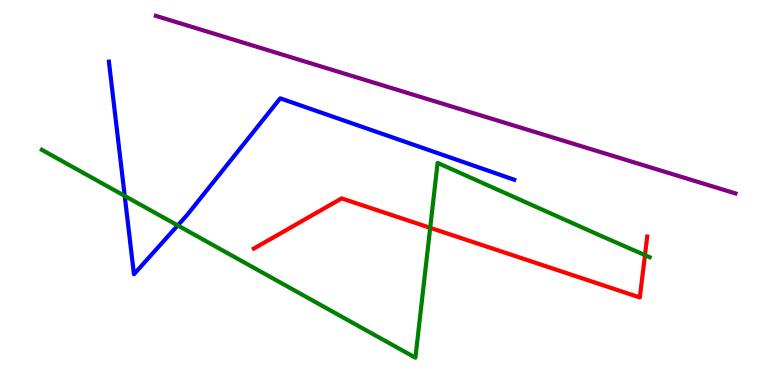[{'lines': ['blue', 'red'], 'intersections': []}, {'lines': ['green', 'red'], 'intersections': [{'x': 5.55, 'y': 4.08}, {'x': 8.32, 'y': 3.37}]}, {'lines': ['purple', 'red'], 'intersections': []}, {'lines': ['blue', 'green'], 'intersections': [{'x': 1.61, 'y': 4.91}, {'x': 2.29, 'y': 4.14}]}, {'lines': ['blue', 'purple'], 'intersections': []}, {'lines': ['green', 'purple'], 'intersections': []}]